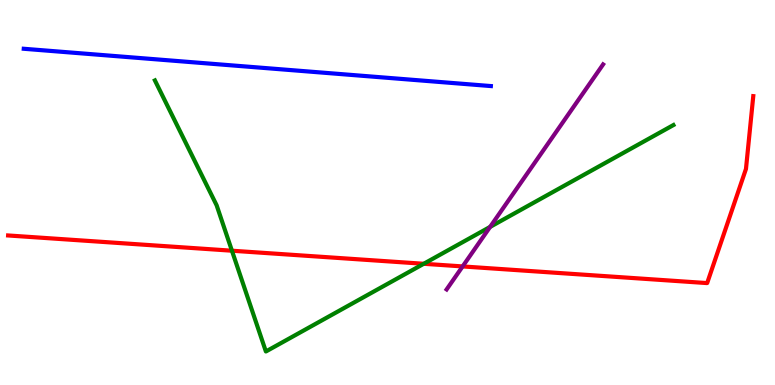[{'lines': ['blue', 'red'], 'intersections': []}, {'lines': ['green', 'red'], 'intersections': [{'x': 2.99, 'y': 3.49}, {'x': 5.47, 'y': 3.15}]}, {'lines': ['purple', 'red'], 'intersections': [{'x': 5.97, 'y': 3.08}]}, {'lines': ['blue', 'green'], 'intersections': []}, {'lines': ['blue', 'purple'], 'intersections': []}, {'lines': ['green', 'purple'], 'intersections': [{'x': 6.32, 'y': 4.11}]}]